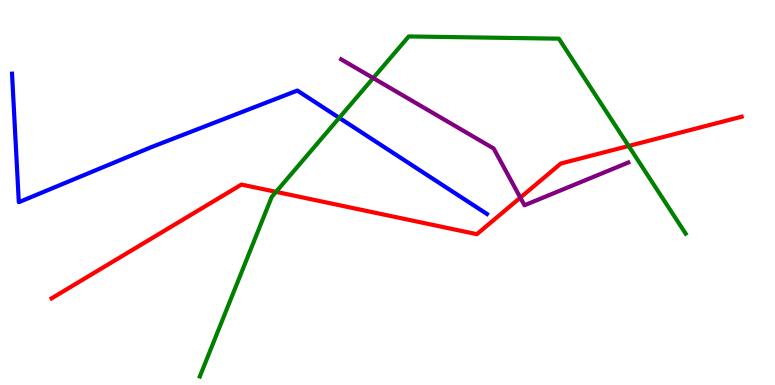[{'lines': ['blue', 'red'], 'intersections': []}, {'lines': ['green', 'red'], 'intersections': [{'x': 3.56, 'y': 5.02}, {'x': 8.11, 'y': 6.21}]}, {'lines': ['purple', 'red'], 'intersections': [{'x': 6.71, 'y': 4.87}]}, {'lines': ['blue', 'green'], 'intersections': [{'x': 4.38, 'y': 6.94}]}, {'lines': ['blue', 'purple'], 'intersections': []}, {'lines': ['green', 'purple'], 'intersections': [{'x': 4.82, 'y': 7.97}]}]